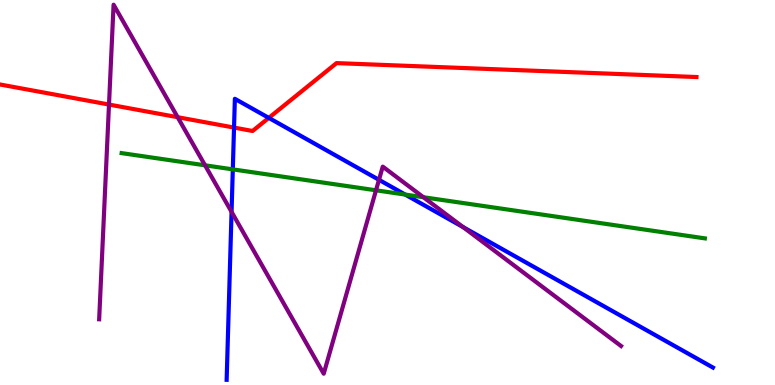[{'lines': ['blue', 'red'], 'intersections': [{'x': 3.02, 'y': 6.69}, {'x': 3.47, 'y': 6.94}]}, {'lines': ['green', 'red'], 'intersections': []}, {'lines': ['purple', 'red'], 'intersections': [{'x': 1.41, 'y': 7.28}, {'x': 2.29, 'y': 6.96}]}, {'lines': ['blue', 'green'], 'intersections': [{'x': 3.0, 'y': 5.6}, {'x': 5.23, 'y': 4.95}]}, {'lines': ['blue', 'purple'], 'intersections': [{'x': 2.99, 'y': 4.5}, {'x': 4.89, 'y': 5.33}, {'x': 5.98, 'y': 4.1}]}, {'lines': ['green', 'purple'], 'intersections': [{'x': 2.65, 'y': 5.71}, {'x': 4.85, 'y': 5.06}, {'x': 5.46, 'y': 4.88}]}]